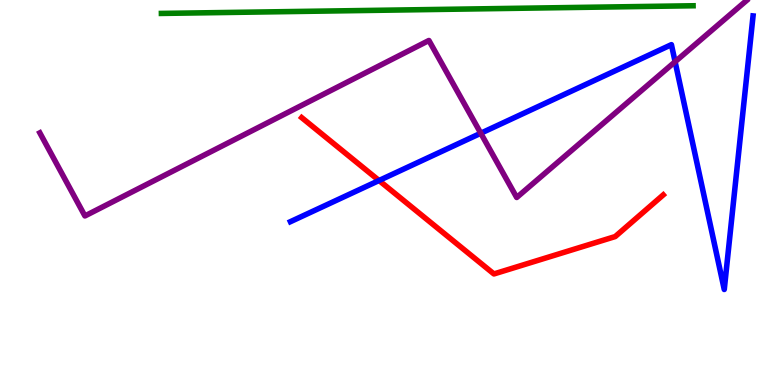[{'lines': ['blue', 'red'], 'intersections': [{'x': 4.89, 'y': 5.31}]}, {'lines': ['green', 'red'], 'intersections': []}, {'lines': ['purple', 'red'], 'intersections': []}, {'lines': ['blue', 'green'], 'intersections': []}, {'lines': ['blue', 'purple'], 'intersections': [{'x': 6.2, 'y': 6.54}, {'x': 8.71, 'y': 8.4}]}, {'lines': ['green', 'purple'], 'intersections': []}]